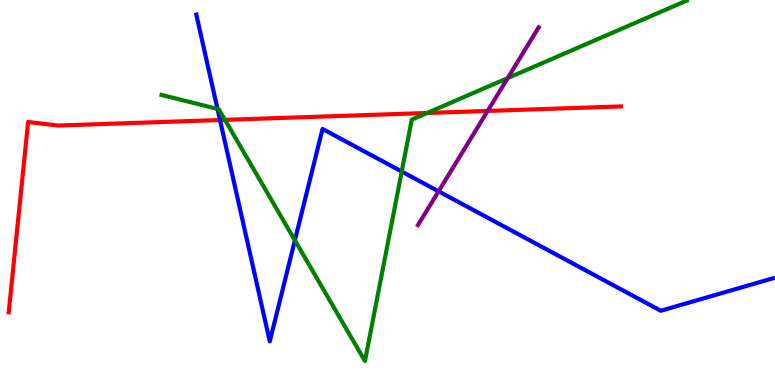[{'lines': ['blue', 'red'], 'intersections': [{'x': 2.84, 'y': 6.88}]}, {'lines': ['green', 'red'], 'intersections': [{'x': 2.9, 'y': 6.89}, {'x': 5.51, 'y': 7.07}]}, {'lines': ['purple', 'red'], 'intersections': [{'x': 6.29, 'y': 7.12}]}, {'lines': ['blue', 'green'], 'intersections': [{'x': 2.81, 'y': 7.17}, {'x': 3.8, 'y': 3.76}, {'x': 5.18, 'y': 5.54}]}, {'lines': ['blue', 'purple'], 'intersections': [{'x': 5.66, 'y': 5.03}]}, {'lines': ['green', 'purple'], 'intersections': [{'x': 6.55, 'y': 7.97}]}]